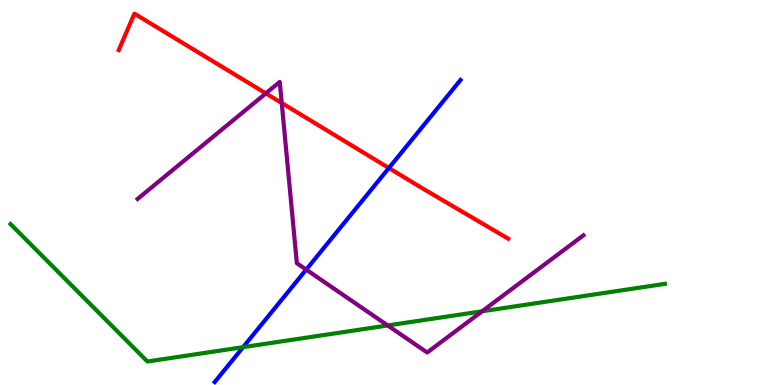[{'lines': ['blue', 'red'], 'intersections': [{'x': 5.02, 'y': 5.64}]}, {'lines': ['green', 'red'], 'intersections': []}, {'lines': ['purple', 'red'], 'intersections': [{'x': 3.43, 'y': 7.57}, {'x': 3.64, 'y': 7.32}]}, {'lines': ['blue', 'green'], 'intersections': [{'x': 3.14, 'y': 0.983}]}, {'lines': ['blue', 'purple'], 'intersections': [{'x': 3.95, 'y': 3.0}]}, {'lines': ['green', 'purple'], 'intersections': [{'x': 5.0, 'y': 1.55}, {'x': 6.22, 'y': 1.91}]}]